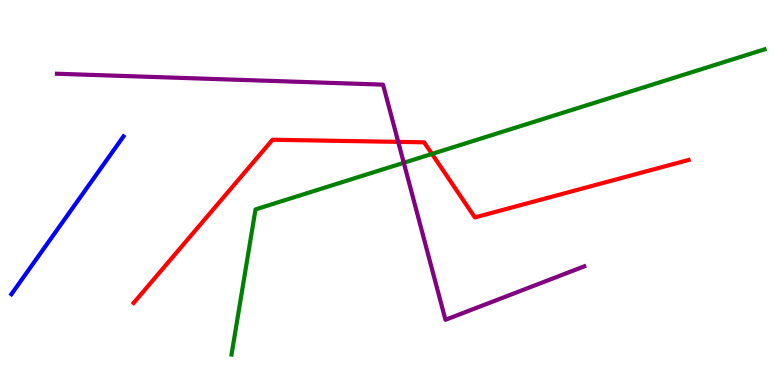[{'lines': ['blue', 'red'], 'intersections': []}, {'lines': ['green', 'red'], 'intersections': [{'x': 5.57, 'y': 6.0}]}, {'lines': ['purple', 'red'], 'intersections': [{'x': 5.14, 'y': 6.31}]}, {'lines': ['blue', 'green'], 'intersections': []}, {'lines': ['blue', 'purple'], 'intersections': []}, {'lines': ['green', 'purple'], 'intersections': [{'x': 5.21, 'y': 5.77}]}]